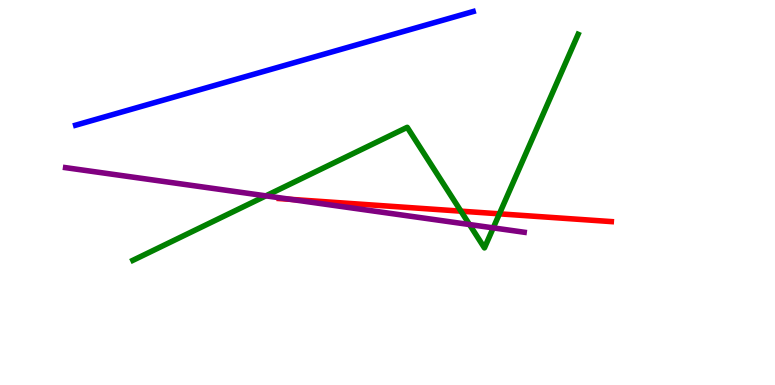[{'lines': ['blue', 'red'], 'intersections': []}, {'lines': ['green', 'red'], 'intersections': [{'x': 5.95, 'y': 4.52}, {'x': 6.44, 'y': 4.45}]}, {'lines': ['purple', 'red'], 'intersections': [{'x': 3.75, 'y': 4.82}]}, {'lines': ['blue', 'green'], 'intersections': []}, {'lines': ['blue', 'purple'], 'intersections': []}, {'lines': ['green', 'purple'], 'intersections': [{'x': 3.43, 'y': 4.91}, {'x': 6.06, 'y': 4.17}, {'x': 6.36, 'y': 4.08}]}]